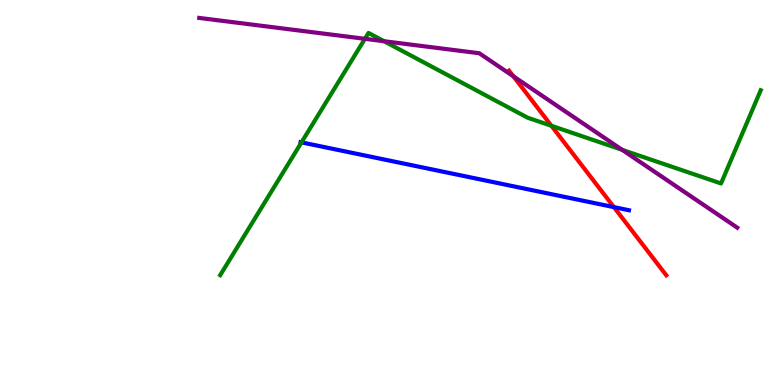[{'lines': ['blue', 'red'], 'intersections': [{'x': 7.92, 'y': 4.62}]}, {'lines': ['green', 'red'], 'intersections': [{'x': 7.11, 'y': 6.73}]}, {'lines': ['purple', 'red'], 'intersections': [{'x': 6.62, 'y': 8.02}]}, {'lines': ['blue', 'green'], 'intersections': [{'x': 3.89, 'y': 6.3}]}, {'lines': ['blue', 'purple'], 'intersections': []}, {'lines': ['green', 'purple'], 'intersections': [{'x': 4.71, 'y': 8.99}, {'x': 4.96, 'y': 8.93}, {'x': 8.03, 'y': 6.11}]}]